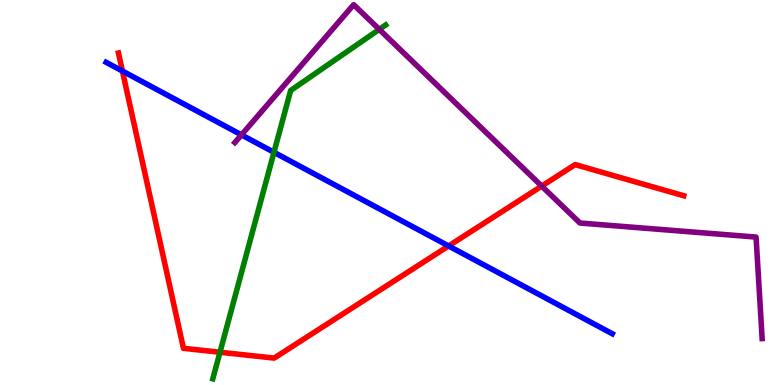[{'lines': ['blue', 'red'], 'intersections': [{'x': 1.58, 'y': 8.16}, {'x': 5.79, 'y': 3.61}]}, {'lines': ['green', 'red'], 'intersections': [{'x': 2.84, 'y': 0.851}]}, {'lines': ['purple', 'red'], 'intersections': [{'x': 6.99, 'y': 5.17}]}, {'lines': ['blue', 'green'], 'intersections': [{'x': 3.54, 'y': 6.04}]}, {'lines': ['blue', 'purple'], 'intersections': [{'x': 3.12, 'y': 6.5}]}, {'lines': ['green', 'purple'], 'intersections': [{'x': 4.89, 'y': 9.24}]}]